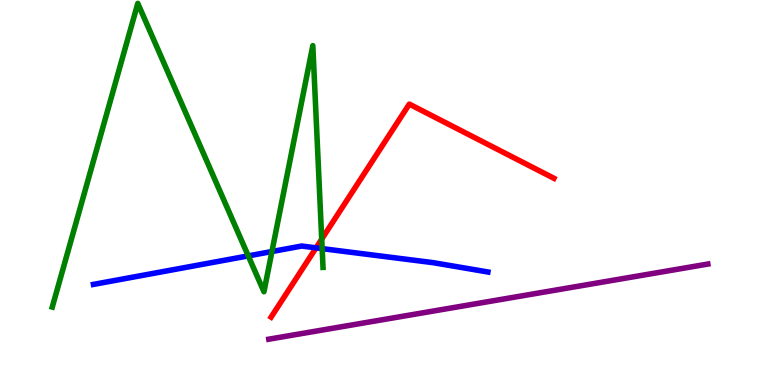[{'lines': ['blue', 'red'], 'intersections': [{'x': 4.08, 'y': 3.56}]}, {'lines': ['green', 'red'], 'intersections': [{'x': 4.15, 'y': 3.79}]}, {'lines': ['purple', 'red'], 'intersections': []}, {'lines': ['blue', 'green'], 'intersections': [{'x': 3.2, 'y': 3.35}, {'x': 3.51, 'y': 3.47}, {'x': 4.16, 'y': 3.54}]}, {'lines': ['blue', 'purple'], 'intersections': []}, {'lines': ['green', 'purple'], 'intersections': []}]